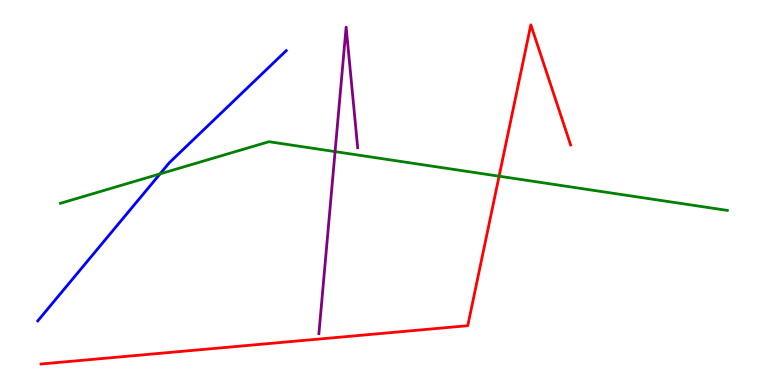[{'lines': ['blue', 'red'], 'intersections': []}, {'lines': ['green', 'red'], 'intersections': [{'x': 6.44, 'y': 5.42}]}, {'lines': ['purple', 'red'], 'intersections': []}, {'lines': ['blue', 'green'], 'intersections': [{'x': 2.06, 'y': 5.48}]}, {'lines': ['blue', 'purple'], 'intersections': []}, {'lines': ['green', 'purple'], 'intersections': [{'x': 4.32, 'y': 6.06}]}]